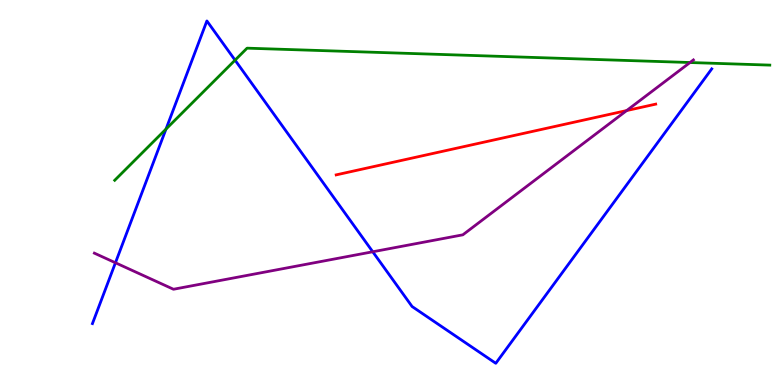[{'lines': ['blue', 'red'], 'intersections': []}, {'lines': ['green', 'red'], 'intersections': []}, {'lines': ['purple', 'red'], 'intersections': [{'x': 8.09, 'y': 7.13}]}, {'lines': ['blue', 'green'], 'intersections': [{'x': 2.14, 'y': 6.65}, {'x': 3.03, 'y': 8.44}]}, {'lines': ['blue', 'purple'], 'intersections': [{'x': 1.49, 'y': 3.17}, {'x': 4.81, 'y': 3.46}]}, {'lines': ['green', 'purple'], 'intersections': [{'x': 8.9, 'y': 8.38}]}]